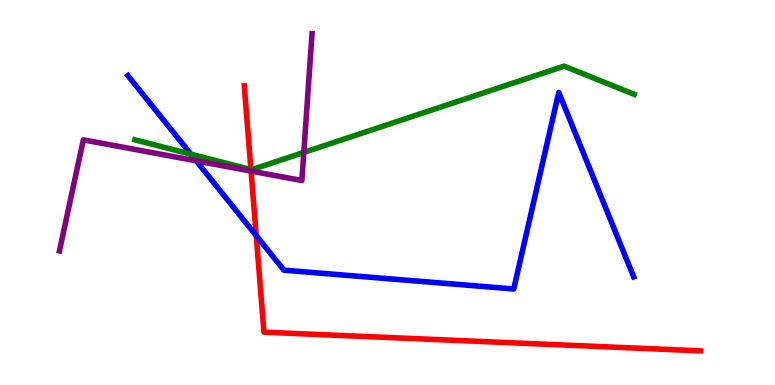[{'lines': ['blue', 'red'], 'intersections': [{'x': 3.31, 'y': 3.88}]}, {'lines': ['green', 'red'], 'intersections': [{'x': 3.24, 'y': 5.6}]}, {'lines': ['purple', 'red'], 'intersections': [{'x': 3.24, 'y': 5.56}]}, {'lines': ['blue', 'green'], 'intersections': [{'x': 2.46, 'y': 6.0}]}, {'lines': ['blue', 'purple'], 'intersections': [{'x': 2.53, 'y': 5.82}]}, {'lines': ['green', 'purple'], 'intersections': [{'x': 3.92, 'y': 6.04}]}]